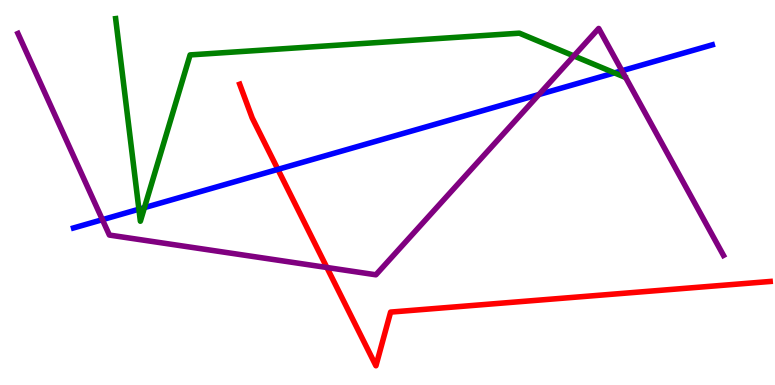[{'lines': ['blue', 'red'], 'intersections': [{'x': 3.59, 'y': 5.6}]}, {'lines': ['green', 'red'], 'intersections': []}, {'lines': ['purple', 'red'], 'intersections': [{'x': 4.22, 'y': 3.05}]}, {'lines': ['blue', 'green'], 'intersections': [{'x': 1.79, 'y': 4.57}, {'x': 1.86, 'y': 4.61}, {'x': 7.93, 'y': 8.11}]}, {'lines': ['blue', 'purple'], 'intersections': [{'x': 1.32, 'y': 4.29}, {'x': 6.95, 'y': 7.54}, {'x': 8.03, 'y': 8.16}]}, {'lines': ['green', 'purple'], 'intersections': [{'x': 7.4, 'y': 8.55}]}]